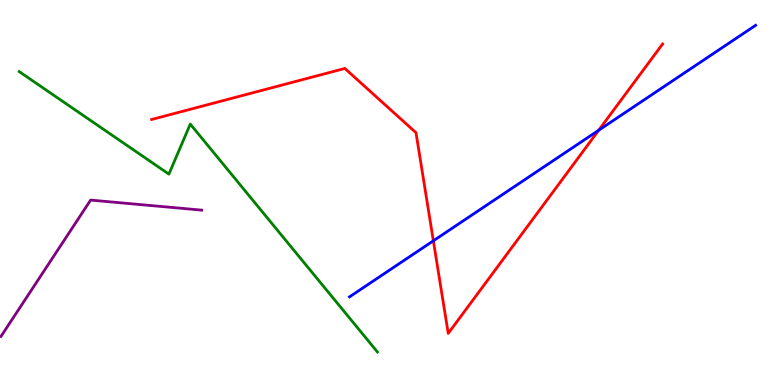[{'lines': ['blue', 'red'], 'intersections': [{'x': 5.59, 'y': 3.75}, {'x': 7.73, 'y': 6.62}]}, {'lines': ['green', 'red'], 'intersections': []}, {'lines': ['purple', 'red'], 'intersections': []}, {'lines': ['blue', 'green'], 'intersections': []}, {'lines': ['blue', 'purple'], 'intersections': []}, {'lines': ['green', 'purple'], 'intersections': []}]